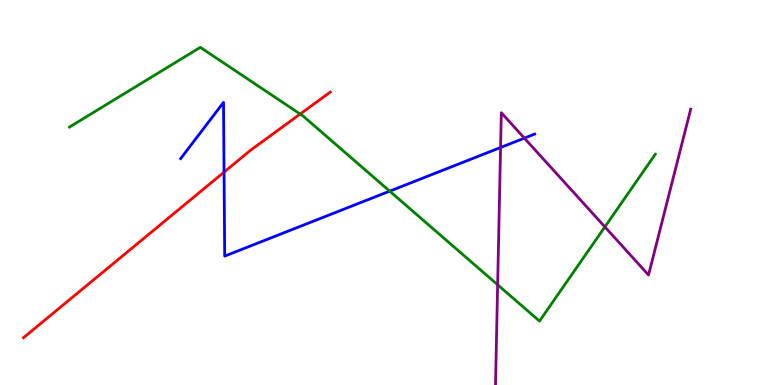[{'lines': ['blue', 'red'], 'intersections': [{'x': 2.89, 'y': 5.53}]}, {'lines': ['green', 'red'], 'intersections': [{'x': 3.87, 'y': 7.04}]}, {'lines': ['purple', 'red'], 'intersections': []}, {'lines': ['blue', 'green'], 'intersections': [{'x': 5.03, 'y': 5.04}]}, {'lines': ['blue', 'purple'], 'intersections': [{'x': 6.46, 'y': 6.17}, {'x': 6.77, 'y': 6.41}]}, {'lines': ['green', 'purple'], 'intersections': [{'x': 6.42, 'y': 2.6}, {'x': 7.8, 'y': 4.11}]}]